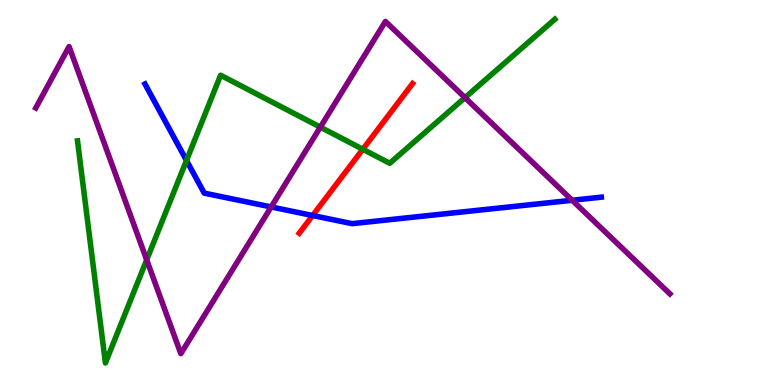[{'lines': ['blue', 'red'], 'intersections': [{'x': 4.03, 'y': 4.4}]}, {'lines': ['green', 'red'], 'intersections': [{'x': 4.68, 'y': 6.12}]}, {'lines': ['purple', 'red'], 'intersections': []}, {'lines': ['blue', 'green'], 'intersections': [{'x': 2.41, 'y': 5.83}]}, {'lines': ['blue', 'purple'], 'intersections': [{'x': 3.5, 'y': 4.62}, {'x': 7.38, 'y': 4.8}]}, {'lines': ['green', 'purple'], 'intersections': [{'x': 1.89, 'y': 3.25}, {'x': 4.13, 'y': 6.7}, {'x': 6.0, 'y': 7.46}]}]